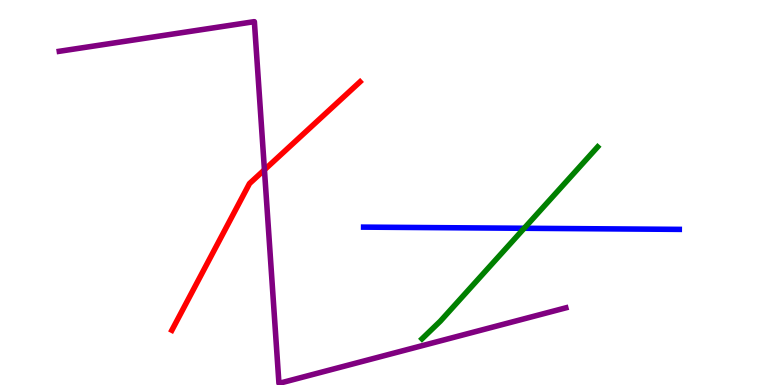[{'lines': ['blue', 'red'], 'intersections': []}, {'lines': ['green', 'red'], 'intersections': []}, {'lines': ['purple', 'red'], 'intersections': [{'x': 3.41, 'y': 5.59}]}, {'lines': ['blue', 'green'], 'intersections': [{'x': 6.76, 'y': 4.07}]}, {'lines': ['blue', 'purple'], 'intersections': []}, {'lines': ['green', 'purple'], 'intersections': []}]